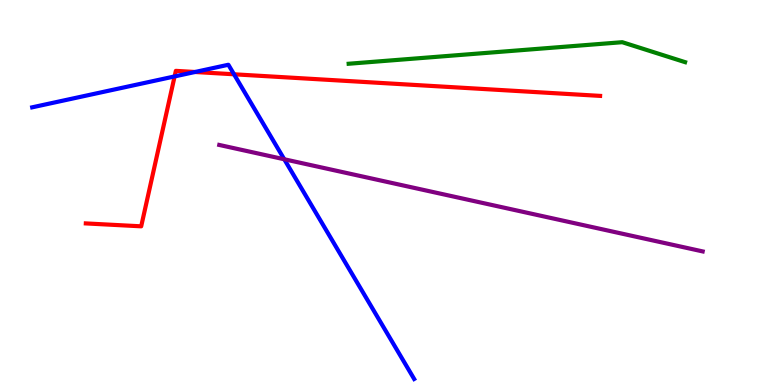[{'lines': ['blue', 'red'], 'intersections': [{'x': 2.25, 'y': 8.02}, {'x': 2.52, 'y': 8.13}, {'x': 3.02, 'y': 8.07}]}, {'lines': ['green', 'red'], 'intersections': []}, {'lines': ['purple', 'red'], 'intersections': []}, {'lines': ['blue', 'green'], 'intersections': []}, {'lines': ['blue', 'purple'], 'intersections': [{'x': 3.67, 'y': 5.86}]}, {'lines': ['green', 'purple'], 'intersections': []}]